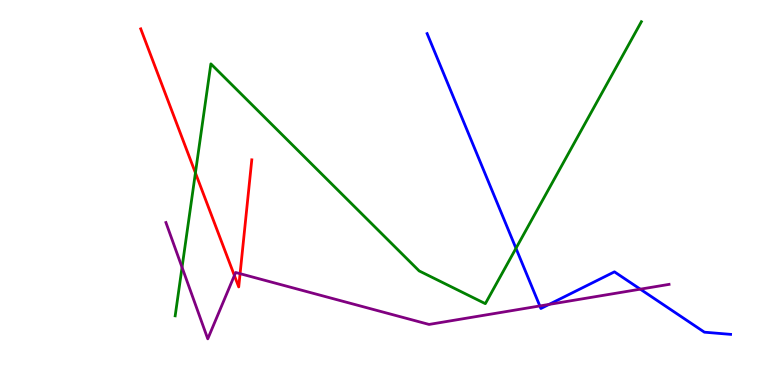[{'lines': ['blue', 'red'], 'intersections': []}, {'lines': ['green', 'red'], 'intersections': [{'x': 2.52, 'y': 5.51}]}, {'lines': ['purple', 'red'], 'intersections': [{'x': 3.02, 'y': 2.84}, {'x': 3.1, 'y': 2.89}]}, {'lines': ['blue', 'green'], 'intersections': [{'x': 6.66, 'y': 3.55}]}, {'lines': ['blue', 'purple'], 'intersections': [{'x': 6.97, 'y': 2.05}, {'x': 7.08, 'y': 2.09}, {'x': 8.26, 'y': 2.49}]}, {'lines': ['green', 'purple'], 'intersections': [{'x': 2.35, 'y': 3.06}]}]